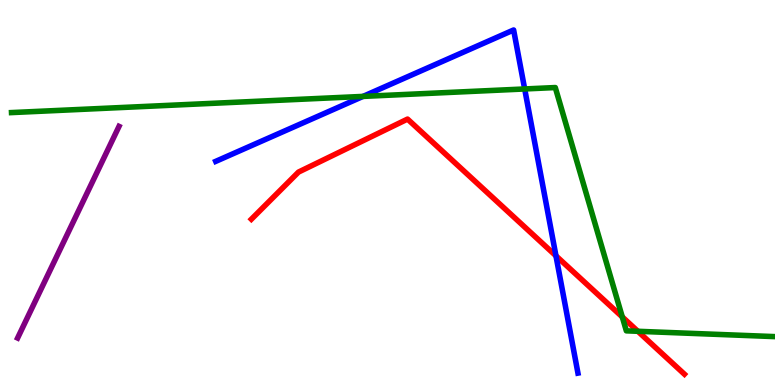[{'lines': ['blue', 'red'], 'intersections': [{'x': 7.17, 'y': 3.36}]}, {'lines': ['green', 'red'], 'intersections': [{'x': 8.03, 'y': 1.77}, {'x': 8.23, 'y': 1.4}]}, {'lines': ['purple', 'red'], 'intersections': []}, {'lines': ['blue', 'green'], 'intersections': [{'x': 4.68, 'y': 7.5}, {'x': 6.77, 'y': 7.69}]}, {'lines': ['blue', 'purple'], 'intersections': []}, {'lines': ['green', 'purple'], 'intersections': []}]